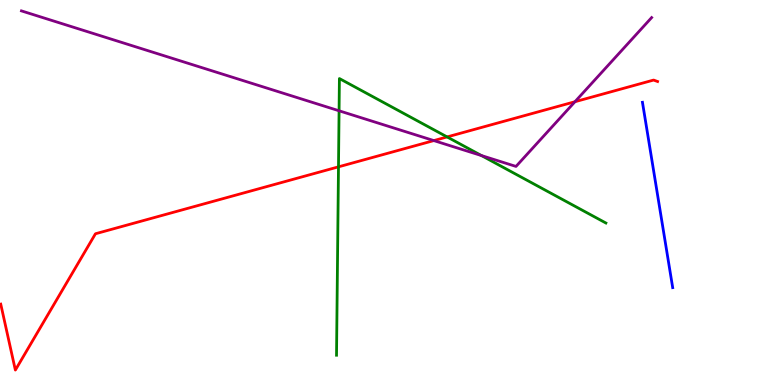[{'lines': ['blue', 'red'], 'intersections': []}, {'lines': ['green', 'red'], 'intersections': [{'x': 4.37, 'y': 5.67}, {'x': 5.77, 'y': 6.44}]}, {'lines': ['purple', 'red'], 'intersections': [{'x': 5.6, 'y': 6.35}, {'x': 7.42, 'y': 7.36}]}, {'lines': ['blue', 'green'], 'intersections': []}, {'lines': ['blue', 'purple'], 'intersections': []}, {'lines': ['green', 'purple'], 'intersections': [{'x': 4.38, 'y': 7.12}, {'x': 6.21, 'y': 5.96}]}]